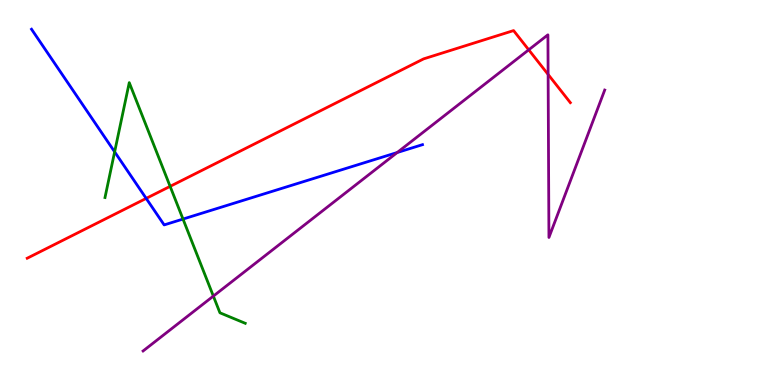[{'lines': ['blue', 'red'], 'intersections': [{'x': 1.89, 'y': 4.85}]}, {'lines': ['green', 'red'], 'intersections': [{'x': 2.2, 'y': 5.16}]}, {'lines': ['purple', 'red'], 'intersections': [{'x': 6.82, 'y': 8.71}, {'x': 7.07, 'y': 8.07}]}, {'lines': ['blue', 'green'], 'intersections': [{'x': 1.48, 'y': 6.06}, {'x': 2.36, 'y': 4.31}]}, {'lines': ['blue', 'purple'], 'intersections': [{'x': 5.13, 'y': 6.04}]}, {'lines': ['green', 'purple'], 'intersections': [{'x': 2.75, 'y': 2.31}]}]